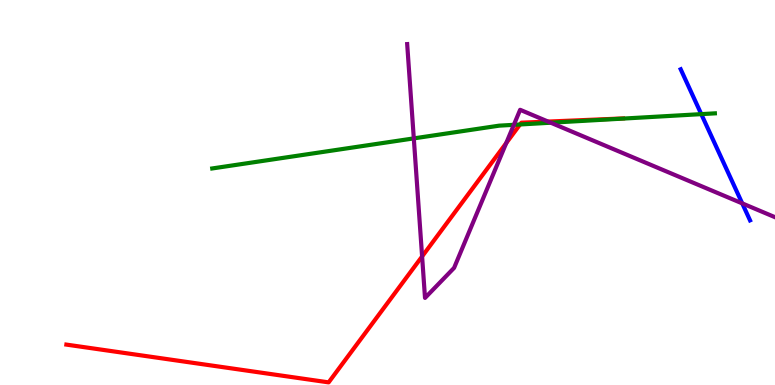[{'lines': ['blue', 'red'], 'intersections': []}, {'lines': ['green', 'red'], 'intersections': [{'x': 6.71, 'y': 6.77}]}, {'lines': ['purple', 'red'], 'intersections': [{'x': 5.45, 'y': 3.34}, {'x': 6.53, 'y': 6.28}, {'x': 7.07, 'y': 6.84}]}, {'lines': ['blue', 'green'], 'intersections': [{'x': 9.05, 'y': 7.04}]}, {'lines': ['blue', 'purple'], 'intersections': [{'x': 9.58, 'y': 4.72}]}, {'lines': ['green', 'purple'], 'intersections': [{'x': 5.34, 'y': 6.41}, {'x': 6.63, 'y': 6.76}, {'x': 7.11, 'y': 6.81}]}]